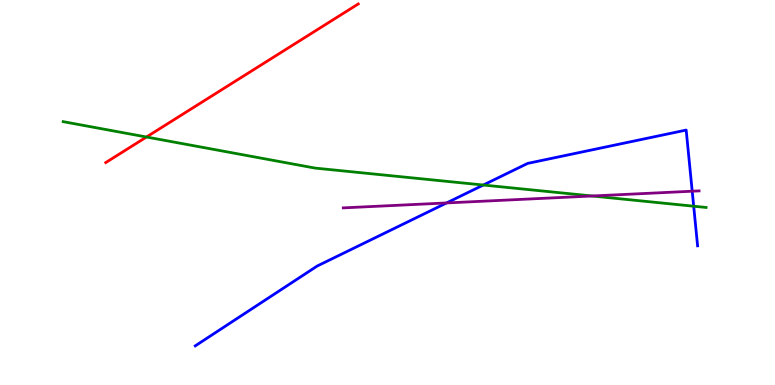[{'lines': ['blue', 'red'], 'intersections': []}, {'lines': ['green', 'red'], 'intersections': [{'x': 1.89, 'y': 6.44}]}, {'lines': ['purple', 'red'], 'intersections': []}, {'lines': ['blue', 'green'], 'intersections': [{'x': 6.24, 'y': 5.19}, {'x': 8.95, 'y': 4.64}]}, {'lines': ['blue', 'purple'], 'intersections': [{'x': 5.76, 'y': 4.73}, {'x': 8.93, 'y': 5.03}]}, {'lines': ['green', 'purple'], 'intersections': [{'x': 7.64, 'y': 4.91}]}]